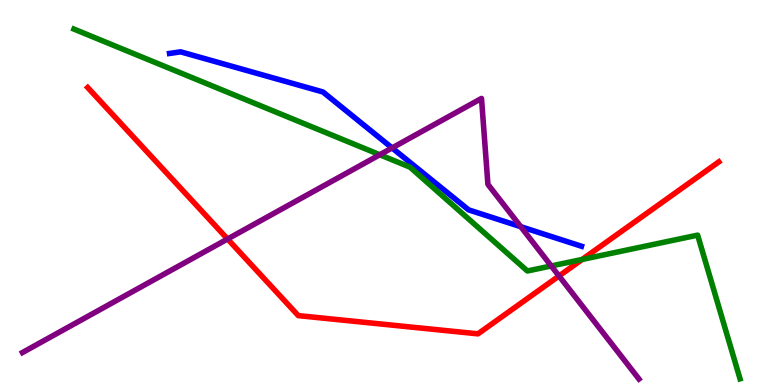[{'lines': ['blue', 'red'], 'intersections': []}, {'lines': ['green', 'red'], 'intersections': [{'x': 7.51, 'y': 3.26}]}, {'lines': ['purple', 'red'], 'intersections': [{'x': 2.94, 'y': 3.79}, {'x': 7.21, 'y': 2.83}]}, {'lines': ['blue', 'green'], 'intersections': []}, {'lines': ['blue', 'purple'], 'intersections': [{'x': 5.06, 'y': 6.16}, {'x': 6.72, 'y': 4.11}]}, {'lines': ['green', 'purple'], 'intersections': [{'x': 4.9, 'y': 5.98}, {'x': 7.11, 'y': 3.09}]}]